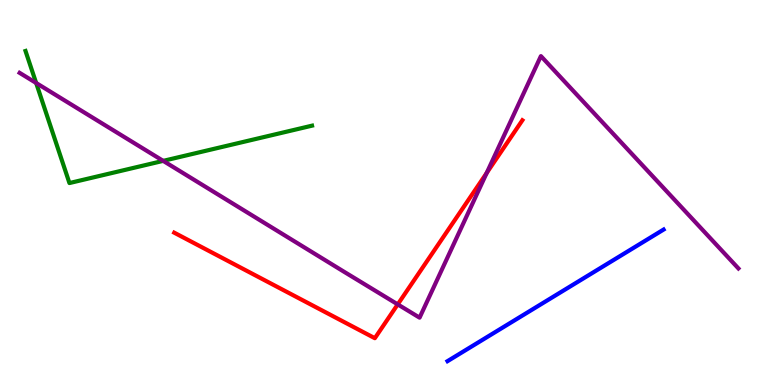[{'lines': ['blue', 'red'], 'intersections': []}, {'lines': ['green', 'red'], 'intersections': []}, {'lines': ['purple', 'red'], 'intersections': [{'x': 5.13, 'y': 2.09}, {'x': 6.28, 'y': 5.51}]}, {'lines': ['blue', 'green'], 'intersections': []}, {'lines': ['blue', 'purple'], 'intersections': []}, {'lines': ['green', 'purple'], 'intersections': [{'x': 0.467, 'y': 7.84}, {'x': 2.11, 'y': 5.82}]}]